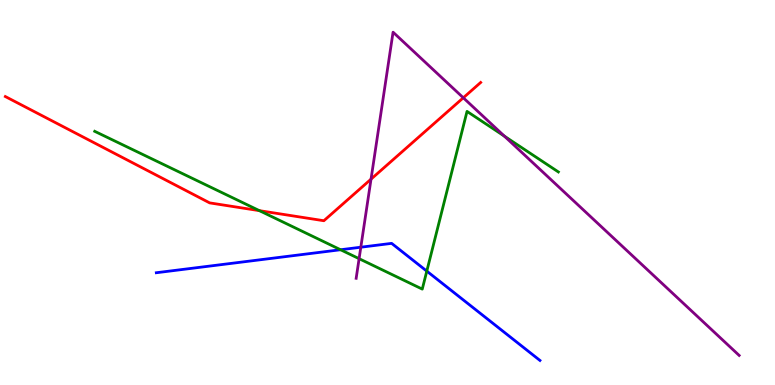[{'lines': ['blue', 'red'], 'intersections': []}, {'lines': ['green', 'red'], 'intersections': [{'x': 3.35, 'y': 4.53}]}, {'lines': ['purple', 'red'], 'intersections': [{'x': 4.79, 'y': 5.35}, {'x': 5.98, 'y': 7.46}]}, {'lines': ['blue', 'green'], 'intersections': [{'x': 4.39, 'y': 3.51}, {'x': 5.51, 'y': 2.96}]}, {'lines': ['blue', 'purple'], 'intersections': [{'x': 4.66, 'y': 3.58}]}, {'lines': ['green', 'purple'], 'intersections': [{'x': 4.63, 'y': 3.28}, {'x': 6.51, 'y': 6.46}]}]